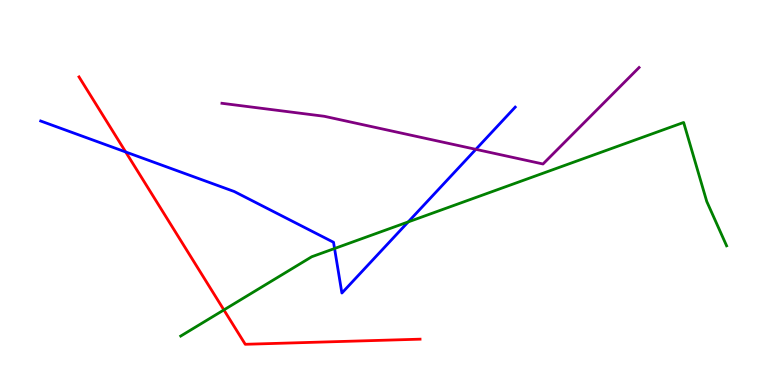[{'lines': ['blue', 'red'], 'intersections': [{'x': 1.62, 'y': 6.05}]}, {'lines': ['green', 'red'], 'intersections': [{'x': 2.89, 'y': 1.95}]}, {'lines': ['purple', 'red'], 'intersections': []}, {'lines': ['blue', 'green'], 'intersections': [{'x': 4.32, 'y': 3.55}, {'x': 5.27, 'y': 4.24}]}, {'lines': ['blue', 'purple'], 'intersections': [{'x': 6.14, 'y': 6.12}]}, {'lines': ['green', 'purple'], 'intersections': []}]